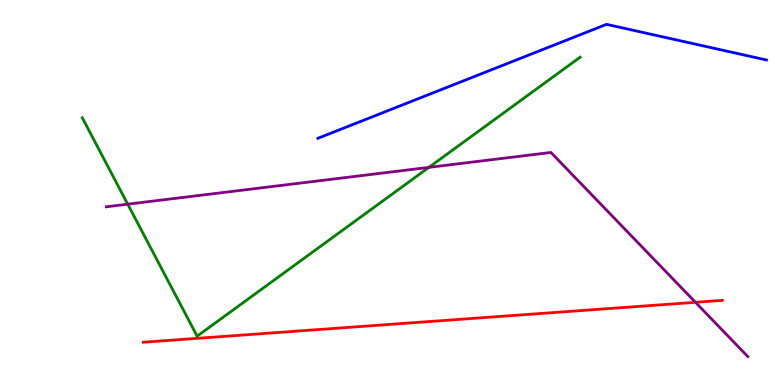[{'lines': ['blue', 'red'], 'intersections': []}, {'lines': ['green', 'red'], 'intersections': []}, {'lines': ['purple', 'red'], 'intersections': [{'x': 8.97, 'y': 2.15}]}, {'lines': ['blue', 'green'], 'intersections': []}, {'lines': ['blue', 'purple'], 'intersections': []}, {'lines': ['green', 'purple'], 'intersections': [{'x': 1.65, 'y': 4.7}, {'x': 5.53, 'y': 5.65}]}]